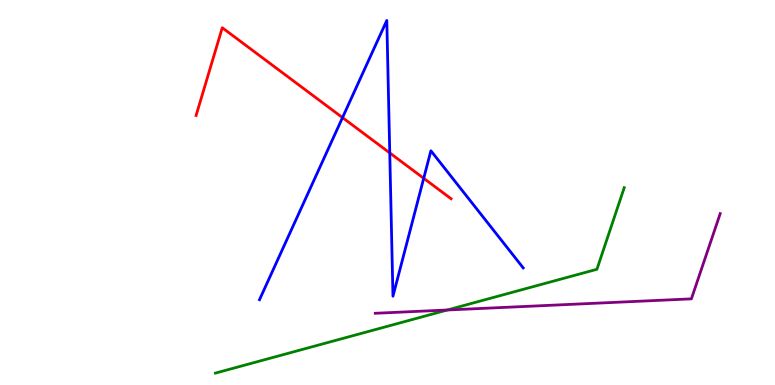[{'lines': ['blue', 'red'], 'intersections': [{'x': 4.42, 'y': 6.95}, {'x': 5.03, 'y': 6.03}, {'x': 5.47, 'y': 5.37}]}, {'lines': ['green', 'red'], 'intersections': []}, {'lines': ['purple', 'red'], 'intersections': []}, {'lines': ['blue', 'green'], 'intersections': []}, {'lines': ['blue', 'purple'], 'intersections': []}, {'lines': ['green', 'purple'], 'intersections': [{'x': 5.77, 'y': 1.95}]}]